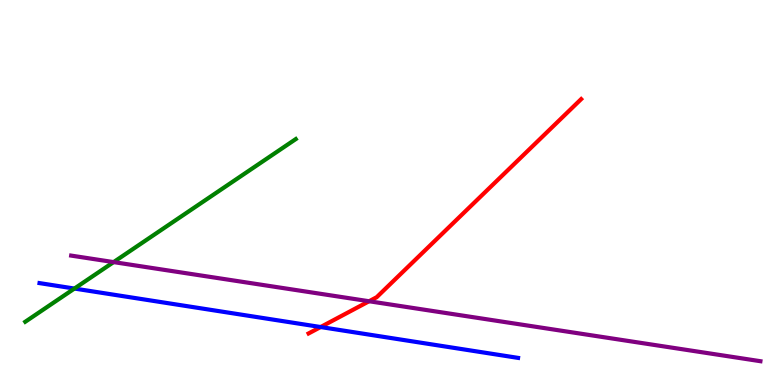[{'lines': ['blue', 'red'], 'intersections': [{'x': 4.14, 'y': 1.51}]}, {'lines': ['green', 'red'], 'intersections': []}, {'lines': ['purple', 'red'], 'intersections': [{'x': 4.76, 'y': 2.18}]}, {'lines': ['blue', 'green'], 'intersections': [{'x': 0.96, 'y': 2.51}]}, {'lines': ['blue', 'purple'], 'intersections': []}, {'lines': ['green', 'purple'], 'intersections': [{'x': 1.47, 'y': 3.19}]}]